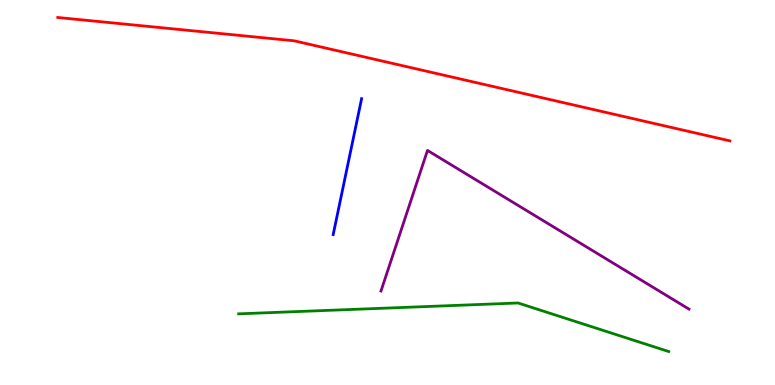[{'lines': ['blue', 'red'], 'intersections': []}, {'lines': ['green', 'red'], 'intersections': []}, {'lines': ['purple', 'red'], 'intersections': []}, {'lines': ['blue', 'green'], 'intersections': []}, {'lines': ['blue', 'purple'], 'intersections': []}, {'lines': ['green', 'purple'], 'intersections': []}]